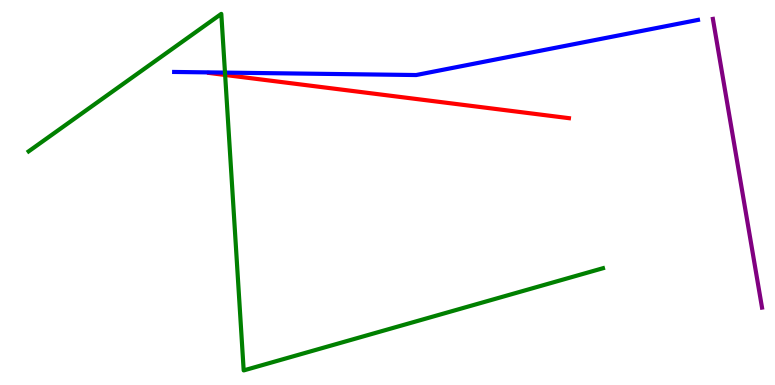[{'lines': ['blue', 'red'], 'intersections': []}, {'lines': ['green', 'red'], 'intersections': [{'x': 2.9, 'y': 8.05}]}, {'lines': ['purple', 'red'], 'intersections': []}, {'lines': ['blue', 'green'], 'intersections': [{'x': 2.9, 'y': 8.11}]}, {'lines': ['blue', 'purple'], 'intersections': []}, {'lines': ['green', 'purple'], 'intersections': []}]